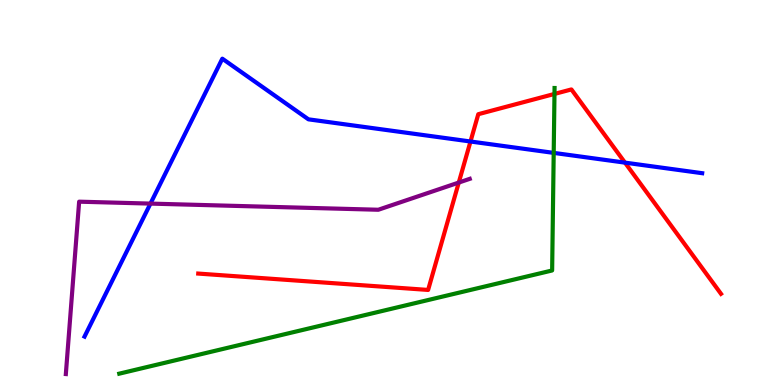[{'lines': ['blue', 'red'], 'intersections': [{'x': 6.07, 'y': 6.32}, {'x': 8.06, 'y': 5.78}]}, {'lines': ['green', 'red'], 'intersections': [{'x': 7.15, 'y': 7.56}]}, {'lines': ['purple', 'red'], 'intersections': [{'x': 5.92, 'y': 5.26}]}, {'lines': ['blue', 'green'], 'intersections': [{'x': 7.14, 'y': 6.03}]}, {'lines': ['blue', 'purple'], 'intersections': [{'x': 1.94, 'y': 4.71}]}, {'lines': ['green', 'purple'], 'intersections': []}]